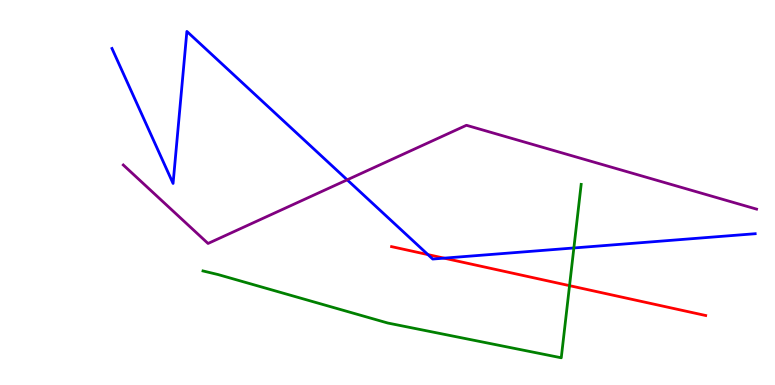[{'lines': ['blue', 'red'], 'intersections': [{'x': 5.52, 'y': 3.39}, {'x': 5.73, 'y': 3.29}]}, {'lines': ['green', 'red'], 'intersections': [{'x': 7.35, 'y': 2.58}]}, {'lines': ['purple', 'red'], 'intersections': []}, {'lines': ['blue', 'green'], 'intersections': [{'x': 7.4, 'y': 3.56}]}, {'lines': ['blue', 'purple'], 'intersections': [{'x': 4.48, 'y': 5.33}]}, {'lines': ['green', 'purple'], 'intersections': []}]